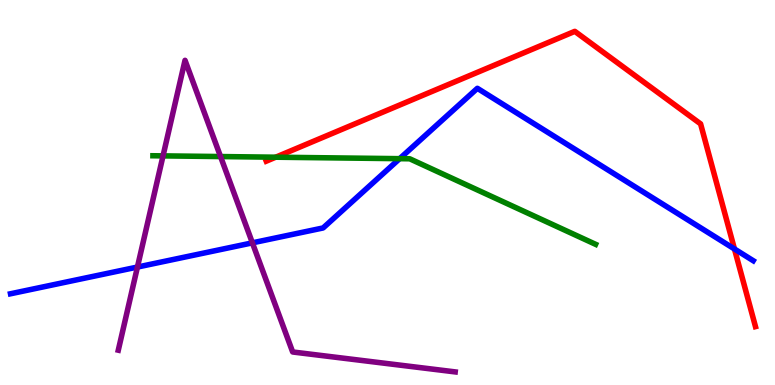[{'lines': ['blue', 'red'], 'intersections': [{'x': 9.48, 'y': 3.53}]}, {'lines': ['green', 'red'], 'intersections': [{'x': 3.56, 'y': 5.92}]}, {'lines': ['purple', 'red'], 'intersections': []}, {'lines': ['blue', 'green'], 'intersections': [{'x': 5.16, 'y': 5.88}]}, {'lines': ['blue', 'purple'], 'intersections': [{'x': 1.77, 'y': 3.06}, {'x': 3.26, 'y': 3.69}]}, {'lines': ['green', 'purple'], 'intersections': [{'x': 2.1, 'y': 5.95}, {'x': 2.85, 'y': 5.93}]}]